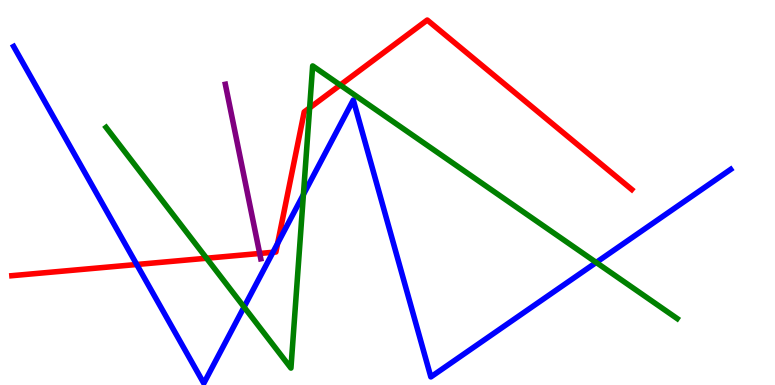[{'lines': ['blue', 'red'], 'intersections': [{'x': 1.76, 'y': 3.13}, {'x': 3.52, 'y': 3.45}, {'x': 3.58, 'y': 3.68}]}, {'lines': ['green', 'red'], 'intersections': [{'x': 2.67, 'y': 3.29}, {'x': 4.0, 'y': 7.2}, {'x': 4.39, 'y': 7.79}]}, {'lines': ['purple', 'red'], 'intersections': [{'x': 3.35, 'y': 3.42}]}, {'lines': ['blue', 'green'], 'intersections': [{'x': 3.15, 'y': 2.03}, {'x': 3.91, 'y': 4.95}, {'x': 7.69, 'y': 3.18}]}, {'lines': ['blue', 'purple'], 'intersections': []}, {'lines': ['green', 'purple'], 'intersections': []}]